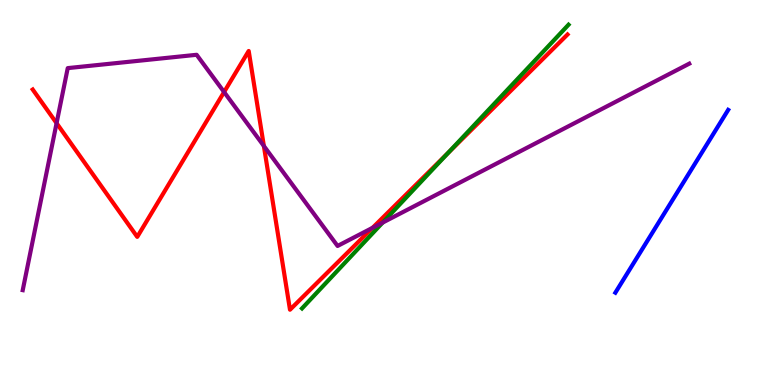[{'lines': ['blue', 'red'], 'intersections': []}, {'lines': ['green', 'red'], 'intersections': [{'x': 5.78, 'y': 6.03}]}, {'lines': ['purple', 'red'], 'intersections': [{'x': 0.73, 'y': 6.8}, {'x': 2.89, 'y': 7.61}, {'x': 3.4, 'y': 6.21}, {'x': 4.81, 'y': 4.08}]}, {'lines': ['blue', 'green'], 'intersections': []}, {'lines': ['blue', 'purple'], 'intersections': []}, {'lines': ['green', 'purple'], 'intersections': [{'x': 4.94, 'y': 4.22}]}]